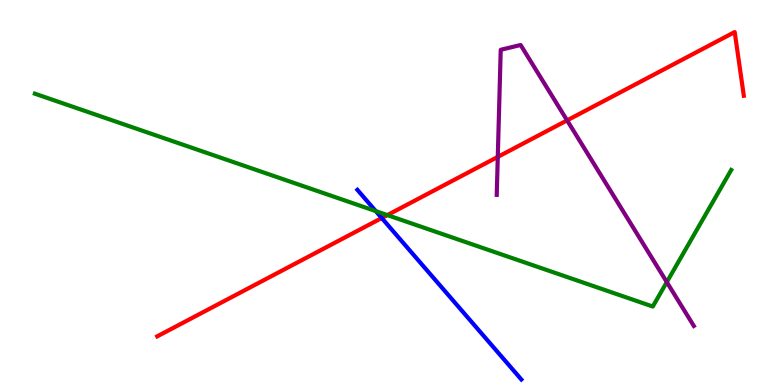[{'lines': ['blue', 'red'], 'intersections': [{'x': 4.93, 'y': 4.34}]}, {'lines': ['green', 'red'], 'intersections': [{'x': 5.0, 'y': 4.41}]}, {'lines': ['purple', 'red'], 'intersections': [{'x': 6.42, 'y': 5.92}, {'x': 7.32, 'y': 6.87}]}, {'lines': ['blue', 'green'], 'intersections': [{'x': 4.85, 'y': 4.52}]}, {'lines': ['blue', 'purple'], 'intersections': []}, {'lines': ['green', 'purple'], 'intersections': [{'x': 8.6, 'y': 2.67}]}]